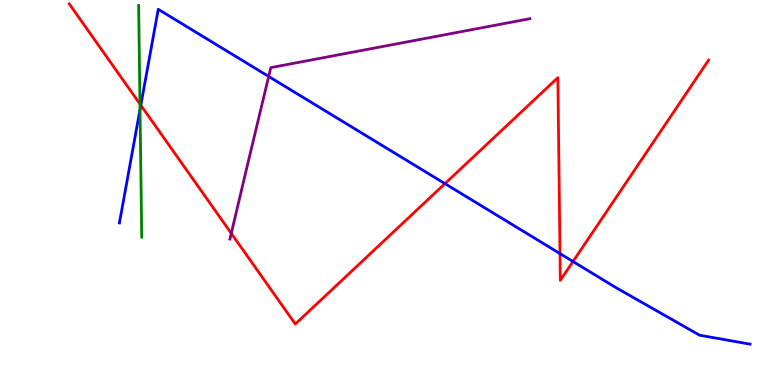[{'lines': ['blue', 'red'], 'intersections': [{'x': 1.82, 'y': 7.27}, {'x': 5.74, 'y': 5.23}, {'x': 7.23, 'y': 3.41}, {'x': 7.39, 'y': 3.21}]}, {'lines': ['green', 'red'], 'intersections': [{'x': 1.81, 'y': 7.3}]}, {'lines': ['purple', 'red'], 'intersections': [{'x': 2.98, 'y': 3.94}]}, {'lines': ['blue', 'green'], 'intersections': [{'x': 1.81, 'y': 7.16}]}, {'lines': ['blue', 'purple'], 'intersections': [{'x': 3.47, 'y': 8.01}]}, {'lines': ['green', 'purple'], 'intersections': []}]